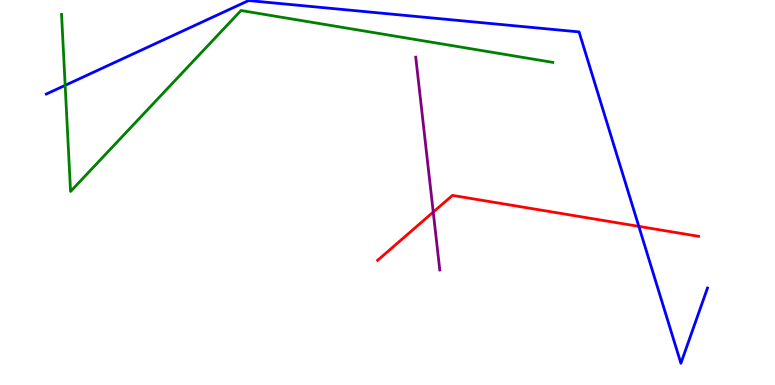[{'lines': ['blue', 'red'], 'intersections': [{'x': 8.24, 'y': 4.12}]}, {'lines': ['green', 'red'], 'intersections': []}, {'lines': ['purple', 'red'], 'intersections': [{'x': 5.59, 'y': 4.49}]}, {'lines': ['blue', 'green'], 'intersections': [{'x': 0.841, 'y': 7.78}]}, {'lines': ['blue', 'purple'], 'intersections': []}, {'lines': ['green', 'purple'], 'intersections': []}]